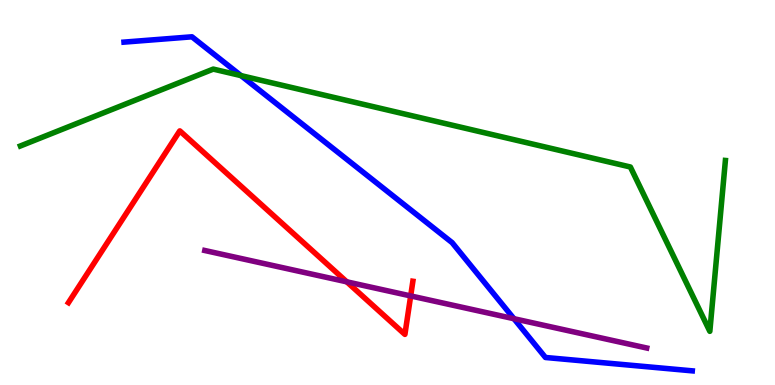[{'lines': ['blue', 'red'], 'intersections': []}, {'lines': ['green', 'red'], 'intersections': []}, {'lines': ['purple', 'red'], 'intersections': [{'x': 4.47, 'y': 2.68}, {'x': 5.3, 'y': 2.31}]}, {'lines': ['blue', 'green'], 'intersections': [{'x': 3.11, 'y': 8.04}]}, {'lines': ['blue', 'purple'], 'intersections': [{'x': 6.63, 'y': 1.72}]}, {'lines': ['green', 'purple'], 'intersections': []}]